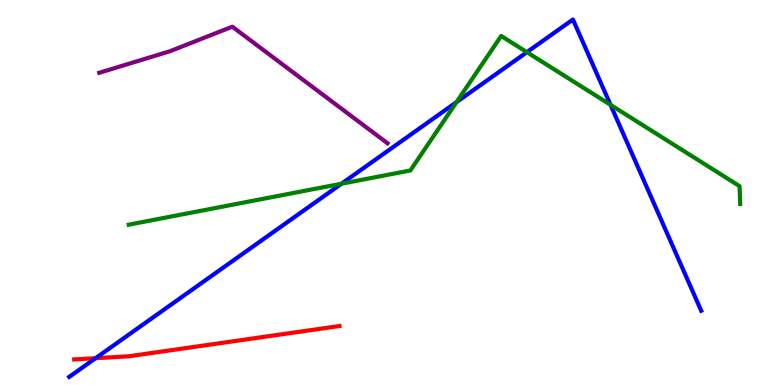[{'lines': ['blue', 'red'], 'intersections': [{'x': 1.23, 'y': 0.696}]}, {'lines': ['green', 'red'], 'intersections': []}, {'lines': ['purple', 'red'], 'intersections': []}, {'lines': ['blue', 'green'], 'intersections': [{'x': 4.41, 'y': 5.23}, {'x': 5.89, 'y': 7.35}, {'x': 6.8, 'y': 8.64}, {'x': 7.88, 'y': 7.28}]}, {'lines': ['blue', 'purple'], 'intersections': []}, {'lines': ['green', 'purple'], 'intersections': []}]